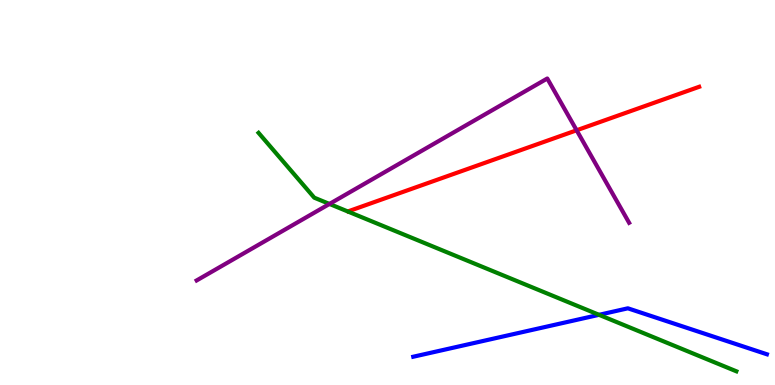[{'lines': ['blue', 'red'], 'intersections': []}, {'lines': ['green', 'red'], 'intersections': []}, {'lines': ['purple', 'red'], 'intersections': [{'x': 7.44, 'y': 6.62}]}, {'lines': ['blue', 'green'], 'intersections': [{'x': 7.73, 'y': 1.82}]}, {'lines': ['blue', 'purple'], 'intersections': []}, {'lines': ['green', 'purple'], 'intersections': [{'x': 4.25, 'y': 4.7}]}]